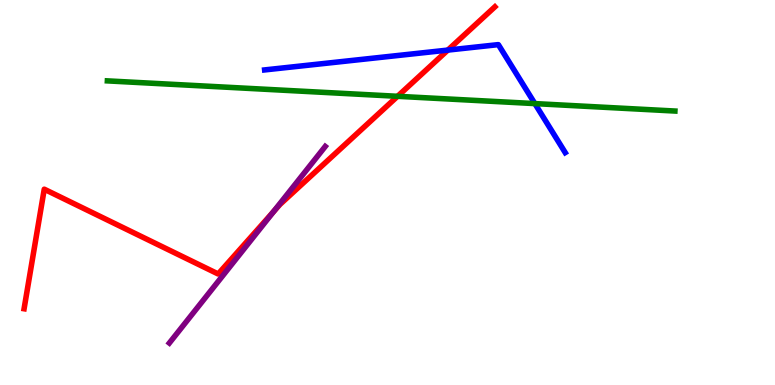[{'lines': ['blue', 'red'], 'intersections': [{'x': 5.78, 'y': 8.7}]}, {'lines': ['green', 'red'], 'intersections': [{'x': 5.13, 'y': 7.5}]}, {'lines': ['purple', 'red'], 'intersections': [{'x': 3.53, 'y': 4.51}]}, {'lines': ['blue', 'green'], 'intersections': [{'x': 6.9, 'y': 7.31}]}, {'lines': ['blue', 'purple'], 'intersections': []}, {'lines': ['green', 'purple'], 'intersections': []}]